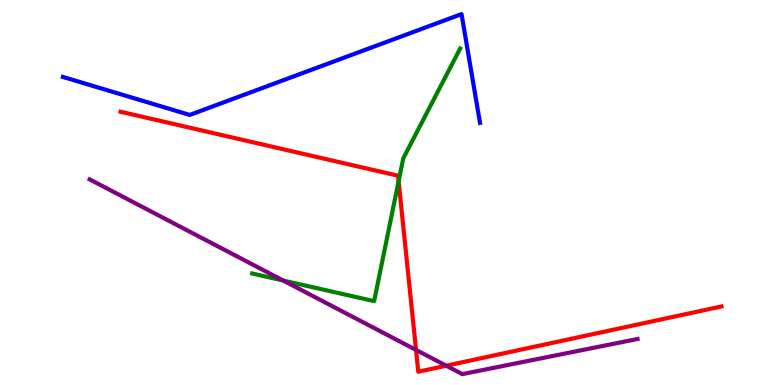[{'lines': ['blue', 'red'], 'intersections': []}, {'lines': ['green', 'red'], 'intersections': [{'x': 5.14, 'y': 5.29}]}, {'lines': ['purple', 'red'], 'intersections': [{'x': 5.37, 'y': 0.911}, {'x': 5.76, 'y': 0.501}]}, {'lines': ['blue', 'green'], 'intersections': []}, {'lines': ['blue', 'purple'], 'intersections': []}, {'lines': ['green', 'purple'], 'intersections': [{'x': 3.65, 'y': 2.71}]}]